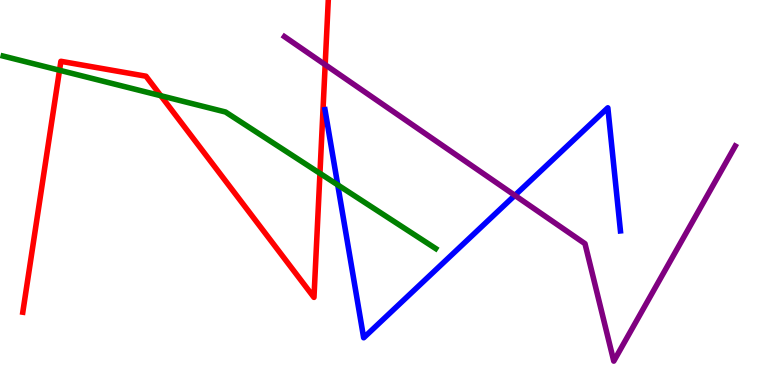[{'lines': ['blue', 'red'], 'intersections': []}, {'lines': ['green', 'red'], 'intersections': [{'x': 0.768, 'y': 8.18}, {'x': 2.07, 'y': 7.51}, {'x': 4.13, 'y': 5.5}]}, {'lines': ['purple', 'red'], 'intersections': [{'x': 4.2, 'y': 8.32}]}, {'lines': ['blue', 'green'], 'intersections': [{'x': 4.36, 'y': 5.2}]}, {'lines': ['blue', 'purple'], 'intersections': [{'x': 6.64, 'y': 4.93}]}, {'lines': ['green', 'purple'], 'intersections': []}]